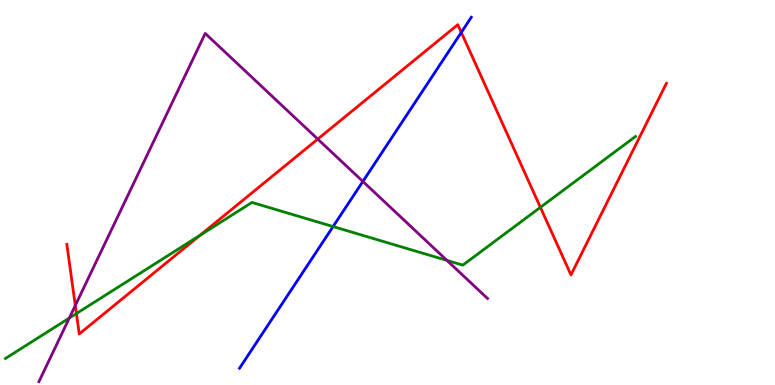[{'lines': ['blue', 'red'], 'intersections': [{'x': 5.95, 'y': 9.16}]}, {'lines': ['green', 'red'], 'intersections': [{'x': 0.986, 'y': 1.86}, {'x': 2.58, 'y': 3.89}, {'x': 6.97, 'y': 4.61}]}, {'lines': ['purple', 'red'], 'intersections': [{'x': 0.972, 'y': 2.07}, {'x': 4.1, 'y': 6.39}]}, {'lines': ['blue', 'green'], 'intersections': [{'x': 4.3, 'y': 4.12}]}, {'lines': ['blue', 'purple'], 'intersections': [{'x': 4.68, 'y': 5.29}]}, {'lines': ['green', 'purple'], 'intersections': [{'x': 0.894, 'y': 1.74}, {'x': 5.77, 'y': 3.24}]}]